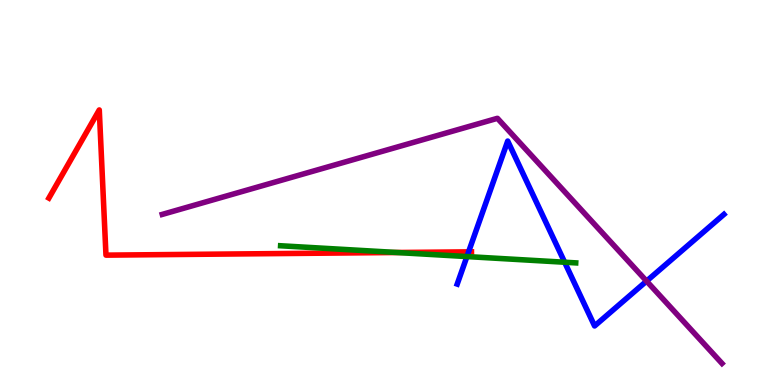[{'lines': ['blue', 'red'], 'intersections': [{'x': 6.05, 'y': 3.46}]}, {'lines': ['green', 'red'], 'intersections': [{'x': 5.12, 'y': 3.44}]}, {'lines': ['purple', 'red'], 'intersections': []}, {'lines': ['blue', 'green'], 'intersections': [{'x': 6.02, 'y': 3.34}, {'x': 7.29, 'y': 3.19}]}, {'lines': ['blue', 'purple'], 'intersections': [{'x': 8.34, 'y': 2.7}]}, {'lines': ['green', 'purple'], 'intersections': []}]